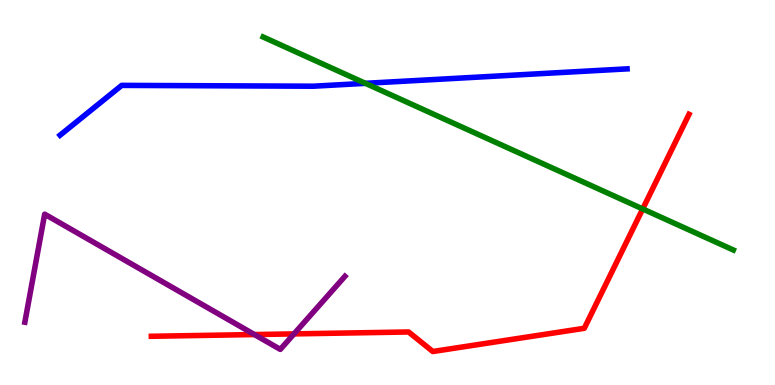[{'lines': ['blue', 'red'], 'intersections': []}, {'lines': ['green', 'red'], 'intersections': [{'x': 8.29, 'y': 4.57}]}, {'lines': ['purple', 'red'], 'intersections': [{'x': 3.28, 'y': 1.31}, {'x': 3.79, 'y': 1.33}]}, {'lines': ['blue', 'green'], 'intersections': [{'x': 4.72, 'y': 7.84}]}, {'lines': ['blue', 'purple'], 'intersections': []}, {'lines': ['green', 'purple'], 'intersections': []}]